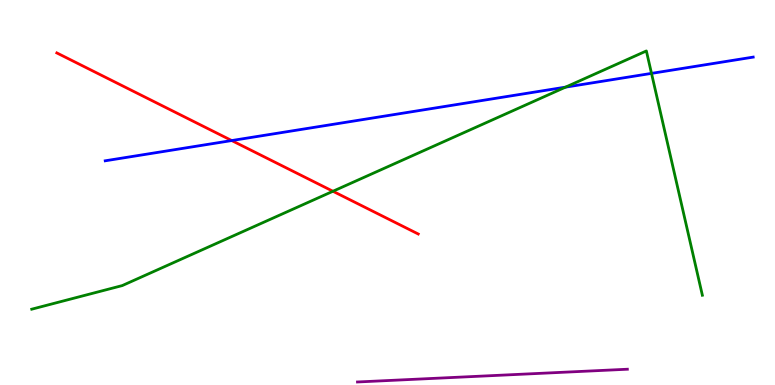[{'lines': ['blue', 'red'], 'intersections': [{'x': 2.99, 'y': 6.35}]}, {'lines': ['green', 'red'], 'intersections': [{'x': 4.3, 'y': 5.03}]}, {'lines': ['purple', 'red'], 'intersections': []}, {'lines': ['blue', 'green'], 'intersections': [{'x': 7.3, 'y': 7.74}, {'x': 8.41, 'y': 8.09}]}, {'lines': ['blue', 'purple'], 'intersections': []}, {'lines': ['green', 'purple'], 'intersections': []}]